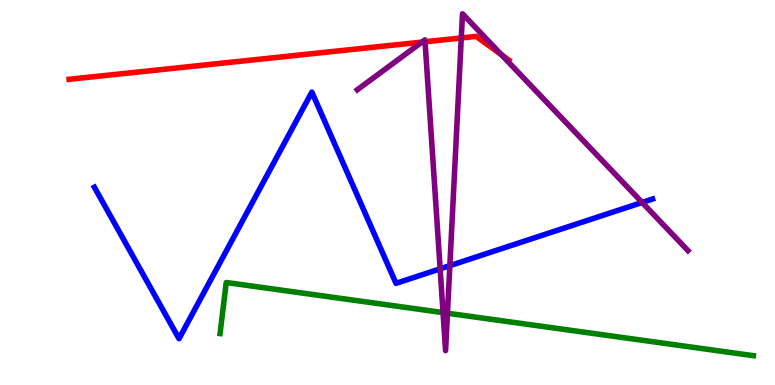[{'lines': ['blue', 'red'], 'intersections': []}, {'lines': ['green', 'red'], 'intersections': []}, {'lines': ['purple', 'red'], 'intersections': [{'x': 5.44, 'y': 8.91}, {'x': 5.48, 'y': 8.92}, {'x': 5.95, 'y': 9.01}, {'x': 6.47, 'y': 8.58}]}, {'lines': ['blue', 'green'], 'intersections': []}, {'lines': ['blue', 'purple'], 'intersections': [{'x': 5.68, 'y': 3.02}, {'x': 5.8, 'y': 3.1}, {'x': 8.29, 'y': 4.74}]}, {'lines': ['green', 'purple'], 'intersections': [{'x': 5.72, 'y': 1.88}, {'x': 5.77, 'y': 1.86}]}]